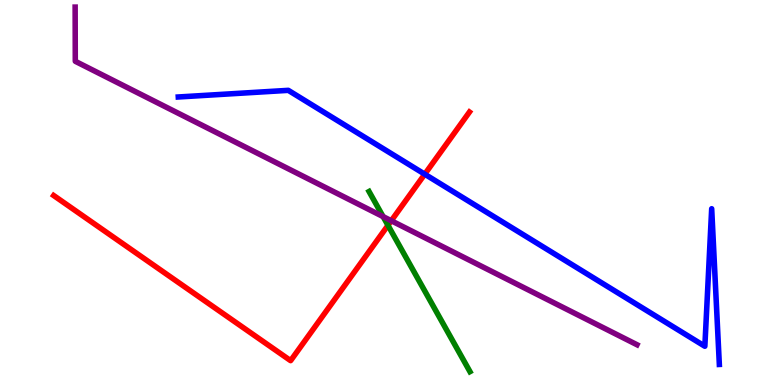[{'lines': ['blue', 'red'], 'intersections': [{'x': 5.48, 'y': 5.48}]}, {'lines': ['green', 'red'], 'intersections': [{'x': 5.01, 'y': 4.15}]}, {'lines': ['purple', 'red'], 'intersections': [{'x': 5.05, 'y': 4.27}]}, {'lines': ['blue', 'green'], 'intersections': []}, {'lines': ['blue', 'purple'], 'intersections': []}, {'lines': ['green', 'purple'], 'intersections': [{'x': 4.94, 'y': 4.37}]}]